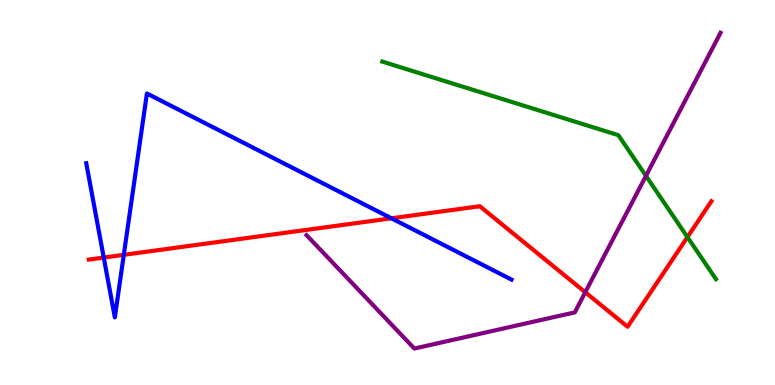[{'lines': ['blue', 'red'], 'intersections': [{'x': 1.34, 'y': 3.31}, {'x': 1.6, 'y': 3.38}, {'x': 5.05, 'y': 4.33}]}, {'lines': ['green', 'red'], 'intersections': [{'x': 8.87, 'y': 3.84}]}, {'lines': ['purple', 'red'], 'intersections': [{'x': 7.55, 'y': 2.41}]}, {'lines': ['blue', 'green'], 'intersections': []}, {'lines': ['blue', 'purple'], 'intersections': []}, {'lines': ['green', 'purple'], 'intersections': [{'x': 8.33, 'y': 5.43}]}]